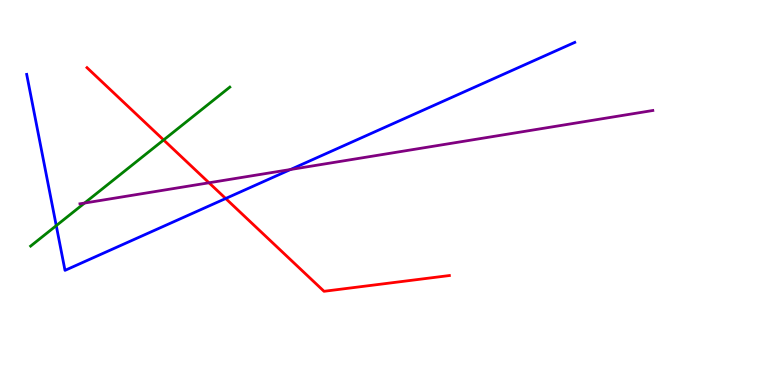[{'lines': ['blue', 'red'], 'intersections': [{'x': 2.91, 'y': 4.84}]}, {'lines': ['green', 'red'], 'intersections': [{'x': 2.11, 'y': 6.36}]}, {'lines': ['purple', 'red'], 'intersections': [{'x': 2.7, 'y': 5.25}]}, {'lines': ['blue', 'green'], 'intersections': [{'x': 0.726, 'y': 4.14}]}, {'lines': ['blue', 'purple'], 'intersections': [{'x': 3.75, 'y': 5.6}]}, {'lines': ['green', 'purple'], 'intersections': [{'x': 1.09, 'y': 4.73}]}]